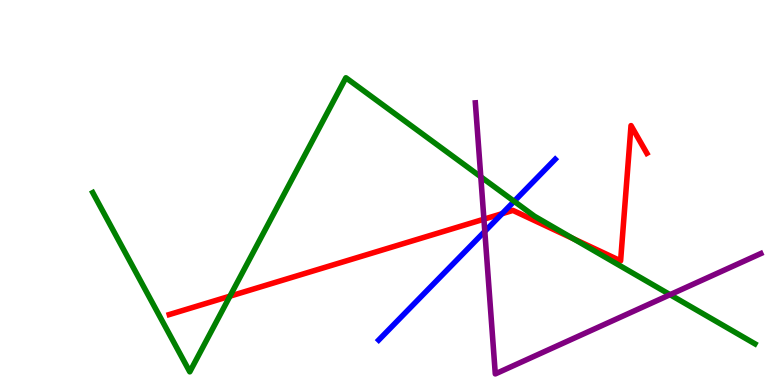[{'lines': ['blue', 'red'], 'intersections': [{'x': 6.48, 'y': 4.45}]}, {'lines': ['green', 'red'], 'intersections': [{'x': 2.97, 'y': 2.31}, {'x': 7.4, 'y': 3.8}]}, {'lines': ['purple', 'red'], 'intersections': [{'x': 6.24, 'y': 4.31}]}, {'lines': ['blue', 'green'], 'intersections': [{'x': 6.63, 'y': 4.77}]}, {'lines': ['blue', 'purple'], 'intersections': [{'x': 6.26, 'y': 3.99}]}, {'lines': ['green', 'purple'], 'intersections': [{'x': 6.2, 'y': 5.41}, {'x': 8.65, 'y': 2.35}]}]